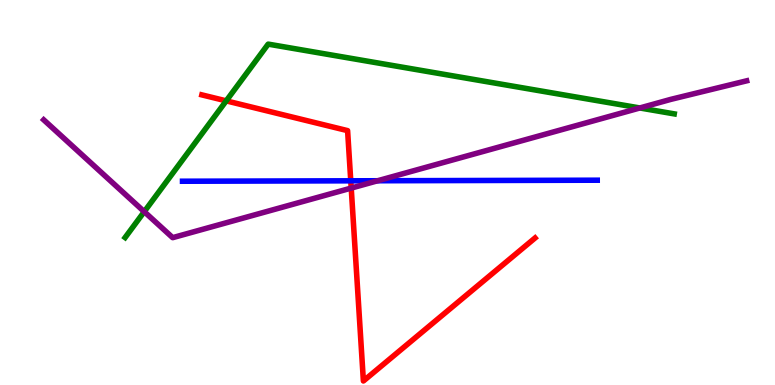[{'lines': ['blue', 'red'], 'intersections': [{'x': 4.53, 'y': 5.3}]}, {'lines': ['green', 'red'], 'intersections': [{'x': 2.92, 'y': 7.38}]}, {'lines': ['purple', 'red'], 'intersections': [{'x': 4.53, 'y': 5.11}]}, {'lines': ['blue', 'green'], 'intersections': []}, {'lines': ['blue', 'purple'], 'intersections': [{'x': 4.87, 'y': 5.31}]}, {'lines': ['green', 'purple'], 'intersections': [{'x': 1.86, 'y': 4.5}, {'x': 8.26, 'y': 7.2}]}]